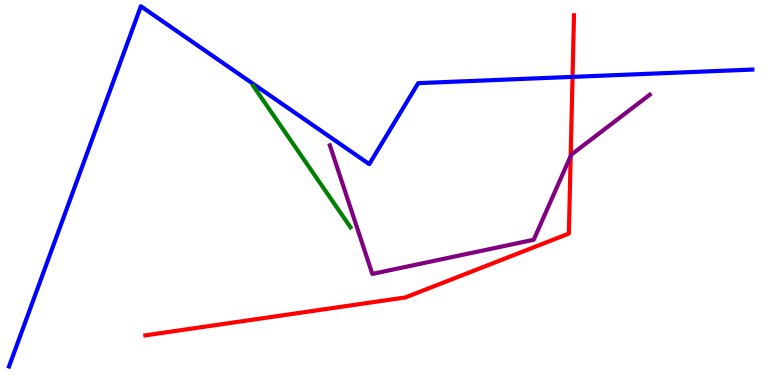[{'lines': ['blue', 'red'], 'intersections': [{'x': 7.39, 'y': 8.0}]}, {'lines': ['green', 'red'], 'intersections': []}, {'lines': ['purple', 'red'], 'intersections': [{'x': 7.36, 'y': 5.95}]}, {'lines': ['blue', 'green'], 'intersections': []}, {'lines': ['blue', 'purple'], 'intersections': []}, {'lines': ['green', 'purple'], 'intersections': []}]